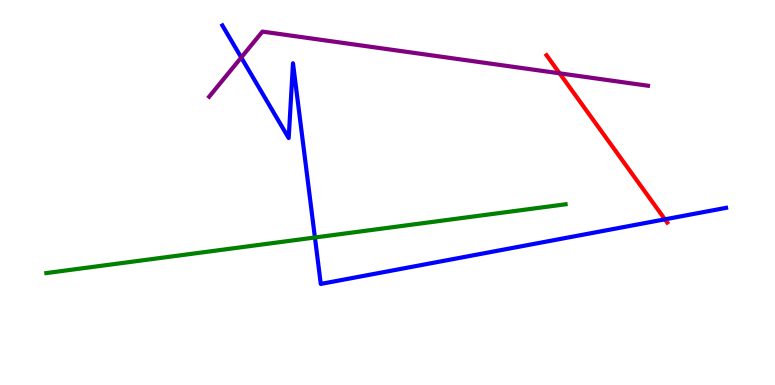[{'lines': ['blue', 'red'], 'intersections': [{'x': 8.58, 'y': 4.3}]}, {'lines': ['green', 'red'], 'intersections': []}, {'lines': ['purple', 'red'], 'intersections': [{'x': 7.22, 'y': 8.1}]}, {'lines': ['blue', 'green'], 'intersections': [{'x': 4.06, 'y': 3.83}]}, {'lines': ['blue', 'purple'], 'intersections': [{'x': 3.11, 'y': 8.51}]}, {'lines': ['green', 'purple'], 'intersections': []}]